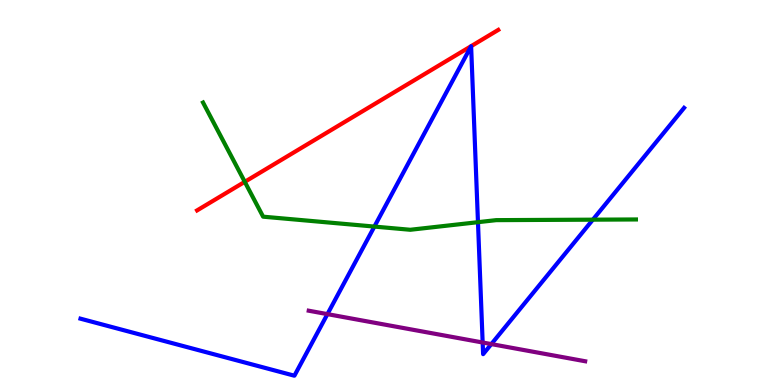[{'lines': ['blue', 'red'], 'intersections': []}, {'lines': ['green', 'red'], 'intersections': [{'x': 3.16, 'y': 5.28}]}, {'lines': ['purple', 'red'], 'intersections': []}, {'lines': ['blue', 'green'], 'intersections': [{'x': 4.83, 'y': 4.11}, {'x': 6.17, 'y': 4.23}, {'x': 7.65, 'y': 4.29}]}, {'lines': ['blue', 'purple'], 'intersections': [{'x': 4.22, 'y': 1.84}, {'x': 6.23, 'y': 1.1}, {'x': 6.34, 'y': 1.06}]}, {'lines': ['green', 'purple'], 'intersections': []}]